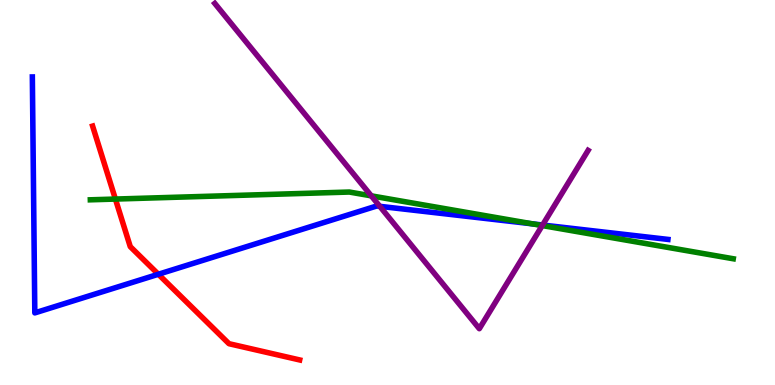[{'lines': ['blue', 'red'], 'intersections': [{'x': 2.04, 'y': 2.88}]}, {'lines': ['green', 'red'], 'intersections': [{'x': 1.49, 'y': 4.83}]}, {'lines': ['purple', 'red'], 'intersections': []}, {'lines': ['blue', 'green'], 'intersections': [{'x': 6.87, 'y': 4.19}]}, {'lines': ['blue', 'purple'], 'intersections': [{'x': 4.9, 'y': 4.64}, {'x': 7.0, 'y': 4.16}]}, {'lines': ['green', 'purple'], 'intersections': [{'x': 4.79, 'y': 4.91}, {'x': 7.0, 'y': 4.14}]}]